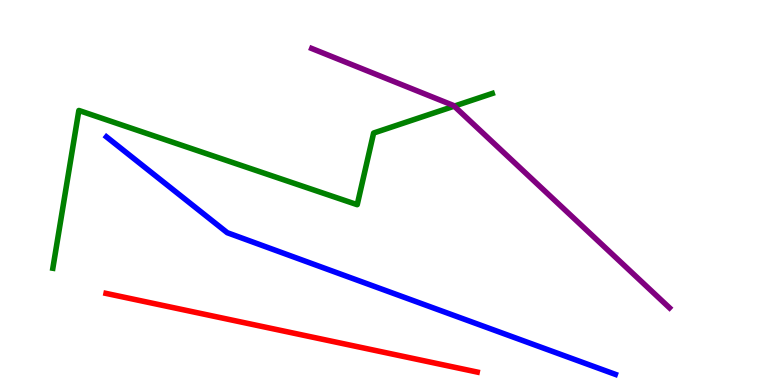[{'lines': ['blue', 'red'], 'intersections': []}, {'lines': ['green', 'red'], 'intersections': []}, {'lines': ['purple', 'red'], 'intersections': []}, {'lines': ['blue', 'green'], 'intersections': []}, {'lines': ['blue', 'purple'], 'intersections': []}, {'lines': ['green', 'purple'], 'intersections': [{'x': 5.86, 'y': 7.24}]}]